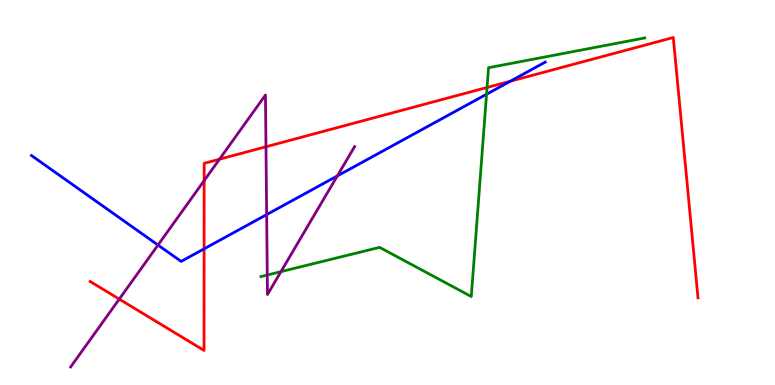[{'lines': ['blue', 'red'], 'intersections': [{'x': 2.63, 'y': 3.54}, {'x': 6.59, 'y': 7.89}]}, {'lines': ['green', 'red'], 'intersections': [{'x': 6.28, 'y': 7.73}]}, {'lines': ['purple', 'red'], 'intersections': [{'x': 1.54, 'y': 2.23}, {'x': 2.63, 'y': 5.31}, {'x': 2.83, 'y': 5.86}, {'x': 3.43, 'y': 6.19}]}, {'lines': ['blue', 'green'], 'intersections': [{'x': 6.28, 'y': 7.55}]}, {'lines': ['blue', 'purple'], 'intersections': [{'x': 2.04, 'y': 3.64}, {'x': 3.44, 'y': 4.43}, {'x': 4.35, 'y': 5.43}]}, {'lines': ['green', 'purple'], 'intersections': [{'x': 3.45, 'y': 2.86}, {'x': 3.63, 'y': 2.94}]}]